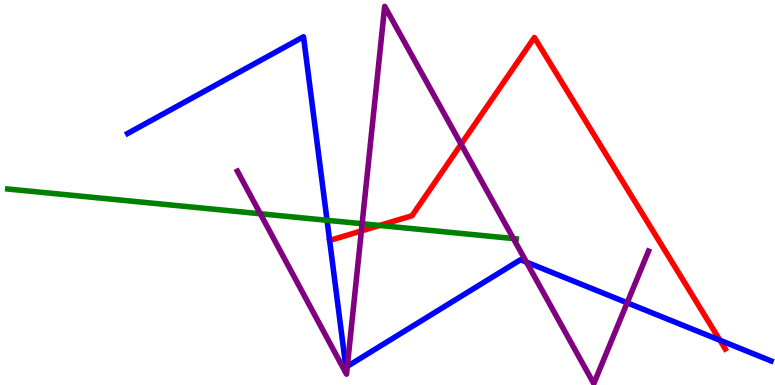[{'lines': ['blue', 'red'], 'intersections': [{'x': 4.25, 'y': 3.75}, {'x': 9.29, 'y': 1.16}]}, {'lines': ['green', 'red'], 'intersections': [{'x': 4.9, 'y': 4.14}]}, {'lines': ['purple', 'red'], 'intersections': [{'x': 4.66, 'y': 4.0}, {'x': 5.95, 'y': 6.25}]}, {'lines': ['blue', 'green'], 'intersections': [{'x': 4.22, 'y': 4.28}]}, {'lines': ['blue', 'purple'], 'intersections': [{'x': 4.48, 'y': 0.485}, {'x': 6.79, 'y': 3.19}, {'x': 8.09, 'y': 2.14}]}, {'lines': ['green', 'purple'], 'intersections': [{'x': 3.36, 'y': 4.45}, {'x': 4.67, 'y': 4.19}, {'x': 6.62, 'y': 3.8}]}]